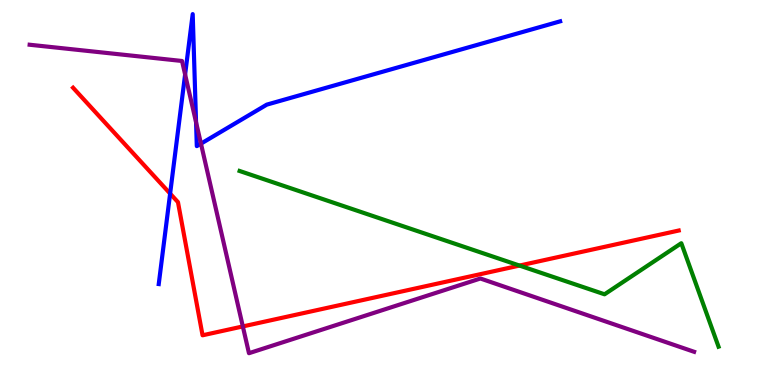[{'lines': ['blue', 'red'], 'intersections': [{'x': 2.2, 'y': 4.97}]}, {'lines': ['green', 'red'], 'intersections': [{'x': 6.7, 'y': 3.1}]}, {'lines': ['purple', 'red'], 'intersections': [{'x': 3.13, 'y': 1.52}]}, {'lines': ['blue', 'green'], 'intersections': []}, {'lines': ['blue', 'purple'], 'intersections': [{'x': 2.39, 'y': 8.07}, {'x': 2.53, 'y': 6.82}, {'x': 2.59, 'y': 6.27}]}, {'lines': ['green', 'purple'], 'intersections': []}]